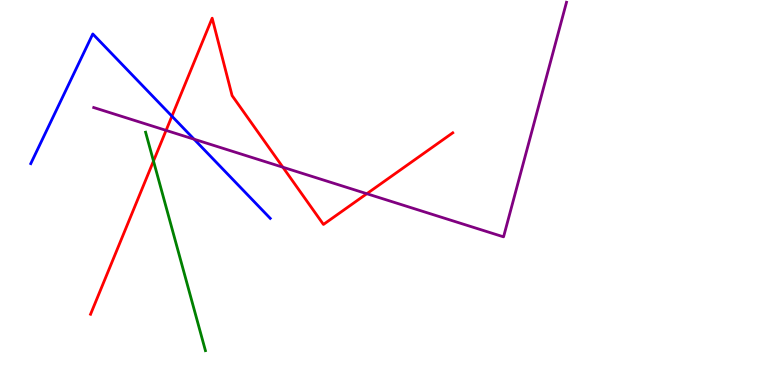[{'lines': ['blue', 'red'], 'intersections': [{'x': 2.22, 'y': 6.98}]}, {'lines': ['green', 'red'], 'intersections': [{'x': 1.98, 'y': 5.82}]}, {'lines': ['purple', 'red'], 'intersections': [{'x': 2.14, 'y': 6.61}, {'x': 3.65, 'y': 5.66}, {'x': 4.73, 'y': 4.97}]}, {'lines': ['blue', 'green'], 'intersections': []}, {'lines': ['blue', 'purple'], 'intersections': [{'x': 2.5, 'y': 6.38}]}, {'lines': ['green', 'purple'], 'intersections': []}]